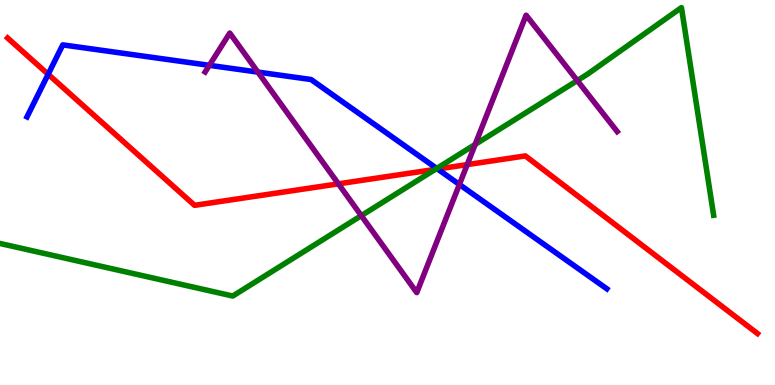[{'lines': ['blue', 'red'], 'intersections': [{'x': 0.621, 'y': 8.07}, {'x': 5.65, 'y': 5.61}]}, {'lines': ['green', 'red'], 'intersections': [{'x': 5.62, 'y': 5.6}]}, {'lines': ['purple', 'red'], 'intersections': [{'x': 4.37, 'y': 5.22}, {'x': 6.03, 'y': 5.72}]}, {'lines': ['blue', 'green'], 'intersections': [{'x': 5.64, 'y': 5.62}]}, {'lines': ['blue', 'purple'], 'intersections': [{'x': 2.7, 'y': 8.3}, {'x': 3.33, 'y': 8.13}, {'x': 5.93, 'y': 5.21}]}, {'lines': ['green', 'purple'], 'intersections': [{'x': 4.66, 'y': 4.4}, {'x': 6.13, 'y': 6.25}, {'x': 7.45, 'y': 7.91}]}]